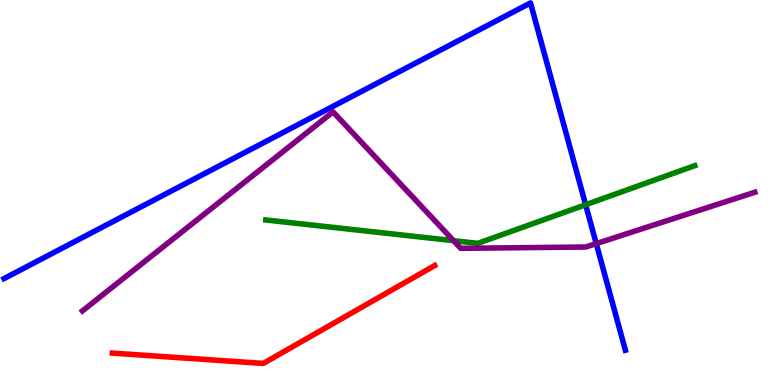[{'lines': ['blue', 'red'], 'intersections': []}, {'lines': ['green', 'red'], 'intersections': []}, {'lines': ['purple', 'red'], 'intersections': []}, {'lines': ['blue', 'green'], 'intersections': [{'x': 7.56, 'y': 4.68}]}, {'lines': ['blue', 'purple'], 'intersections': [{'x': 7.69, 'y': 3.67}]}, {'lines': ['green', 'purple'], 'intersections': [{'x': 5.85, 'y': 3.75}]}]